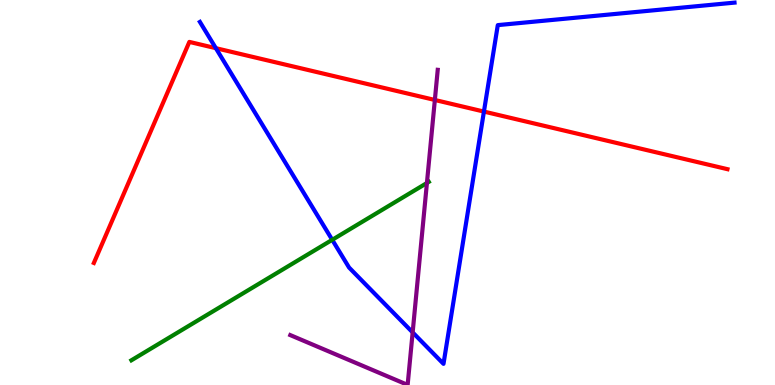[{'lines': ['blue', 'red'], 'intersections': [{'x': 2.79, 'y': 8.75}, {'x': 6.24, 'y': 7.1}]}, {'lines': ['green', 'red'], 'intersections': []}, {'lines': ['purple', 'red'], 'intersections': [{'x': 5.61, 'y': 7.4}]}, {'lines': ['blue', 'green'], 'intersections': [{'x': 4.29, 'y': 3.77}]}, {'lines': ['blue', 'purple'], 'intersections': [{'x': 5.32, 'y': 1.37}]}, {'lines': ['green', 'purple'], 'intersections': [{'x': 5.51, 'y': 5.25}]}]